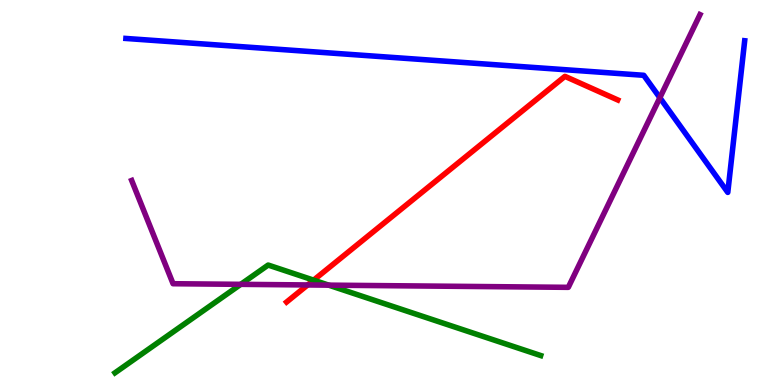[{'lines': ['blue', 'red'], 'intersections': []}, {'lines': ['green', 'red'], 'intersections': [{'x': 4.05, 'y': 2.72}]}, {'lines': ['purple', 'red'], 'intersections': [{'x': 3.97, 'y': 2.6}]}, {'lines': ['blue', 'green'], 'intersections': []}, {'lines': ['blue', 'purple'], 'intersections': [{'x': 8.51, 'y': 7.46}]}, {'lines': ['green', 'purple'], 'intersections': [{'x': 3.11, 'y': 2.61}, {'x': 4.24, 'y': 2.59}]}]